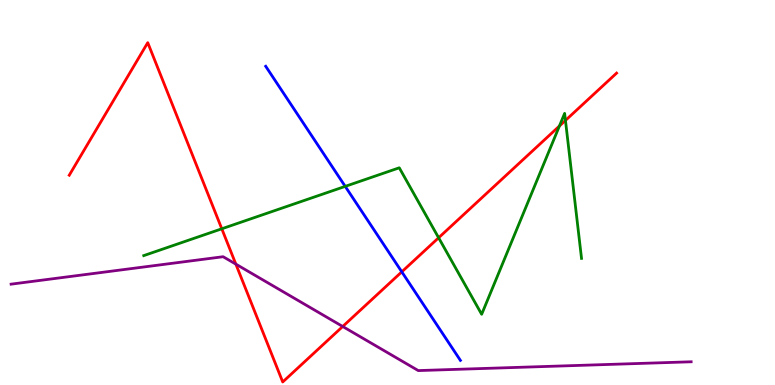[{'lines': ['blue', 'red'], 'intersections': [{'x': 5.18, 'y': 2.94}]}, {'lines': ['green', 'red'], 'intersections': [{'x': 2.86, 'y': 4.06}, {'x': 5.66, 'y': 3.82}, {'x': 7.22, 'y': 6.73}, {'x': 7.3, 'y': 6.87}]}, {'lines': ['purple', 'red'], 'intersections': [{'x': 3.04, 'y': 3.14}, {'x': 4.42, 'y': 1.52}]}, {'lines': ['blue', 'green'], 'intersections': [{'x': 4.45, 'y': 5.16}]}, {'lines': ['blue', 'purple'], 'intersections': []}, {'lines': ['green', 'purple'], 'intersections': []}]